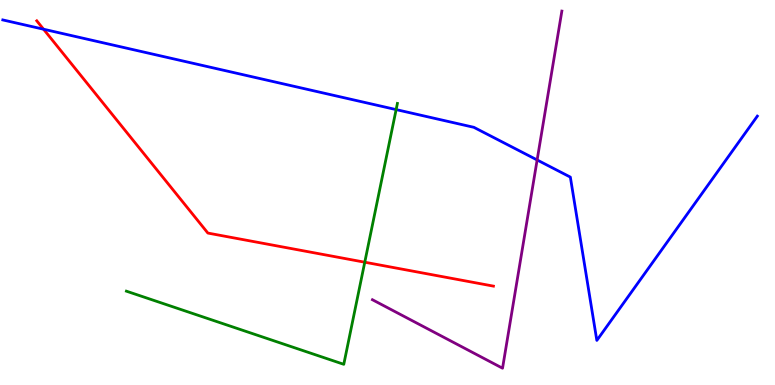[{'lines': ['blue', 'red'], 'intersections': [{'x': 0.562, 'y': 9.24}]}, {'lines': ['green', 'red'], 'intersections': [{'x': 4.71, 'y': 3.19}]}, {'lines': ['purple', 'red'], 'intersections': []}, {'lines': ['blue', 'green'], 'intersections': [{'x': 5.11, 'y': 7.15}]}, {'lines': ['blue', 'purple'], 'intersections': [{'x': 6.93, 'y': 5.85}]}, {'lines': ['green', 'purple'], 'intersections': []}]